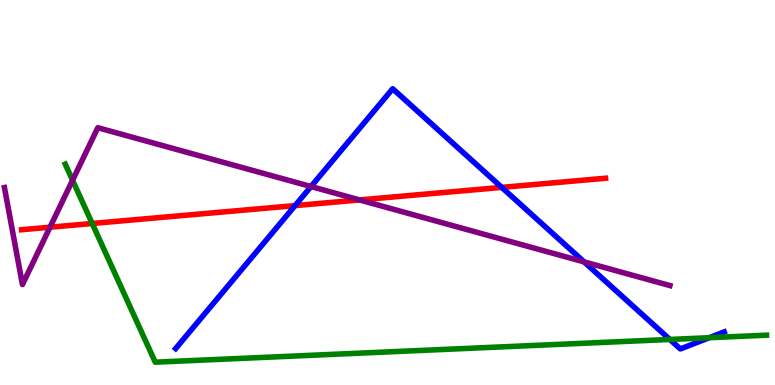[{'lines': ['blue', 'red'], 'intersections': [{'x': 3.81, 'y': 4.66}, {'x': 6.47, 'y': 5.13}]}, {'lines': ['green', 'red'], 'intersections': [{'x': 1.19, 'y': 4.19}]}, {'lines': ['purple', 'red'], 'intersections': [{'x': 0.645, 'y': 4.1}, {'x': 4.64, 'y': 4.81}]}, {'lines': ['blue', 'green'], 'intersections': [{'x': 8.64, 'y': 1.18}, {'x': 9.15, 'y': 1.23}]}, {'lines': ['blue', 'purple'], 'intersections': [{'x': 4.01, 'y': 5.16}, {'x': 7.54, 'y': 3.2}]}, {'lines': ['green', 'purple'], 'intersections': [{'x': 0.936, 'y': 5.32}]}]